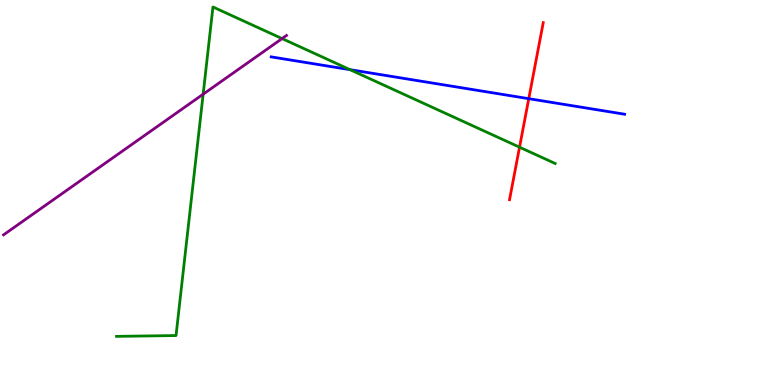[{'lines': ['blue', 'red'], 'intersections': [{'x': 6.82, 'y': 7.44}]}, {'lines': ['green', 'red'], 'intersections': [{'x': 6.7, 'y': 6.18}]}, {'lines': ['purple', 'red'], 'intersections': []}, {'lines': ['blue', 'green'], 'intersections': [{'x': 4.52, 'y': 8.19}]}, {'lines': ['blue', 'purple'], 'intersections': []}, {'lines': ['green', 'purple'], 'intersections': [{'x': 2.62, 'y': 7.55}, {'x': 3.64, 'y': 9.0}]}]